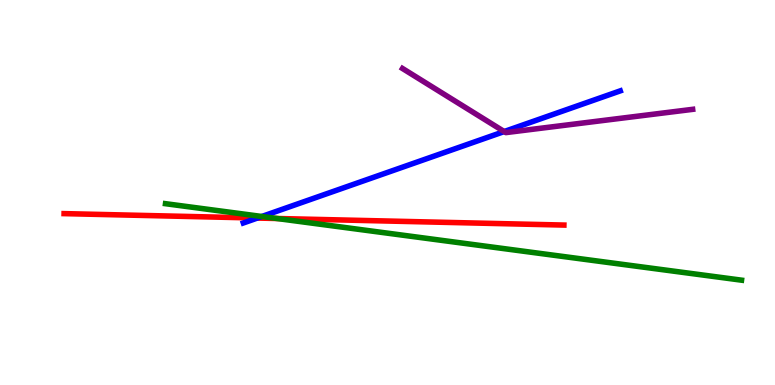[{'lines': ['blue', 'red'], 'intersections': [{'x': 3.32, 'y': 4.34}]}, {'lines': ['green', 'red'], 'intersections': [{'x': 3.57, 'y': 4.32}]}, {'lines': ['purple', 'red'], 'intersections': []}, {'lines': ['blue', 'green'], 'intersections': [{'x': 3.38, 'y': 4.38}]}, {'lines': ['blue', 'purple'], 'intersections': [{'x': 6.51, 'y': 6.58}]}, {'lines': ['green', 'purple'], 'intersections': []}]